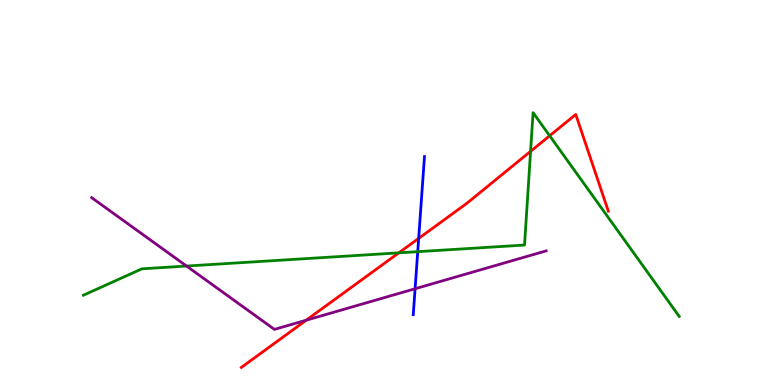[{'lines': ['blue', 'red'], 'intersections': [{'x': 5.4, 'y': 3.81}]}, {'lines': ['green', 'red'], 'intersections': [{'x': 5.15, 'y': 3.43}, {'x': 6.85, 'y': 6.07}, {'x': 7.09, 'y': 6.47}]}, {'lines': ['purple', 'red'], 'intersections': [{'x': 3.95, 'y': 1.68}]}, {'lines': ['blue', 'green'], 'intersections': [{'x': 5.39, 'y': 3.46}]}, {'lines': ['blue', 'purple'], 'intersections': [{'x': 5.36, 'y': 2.5}]}, {'lines': ['green', 'purple'], 'intersections': [{'x': 2.41, 'y': 3.09}]}]